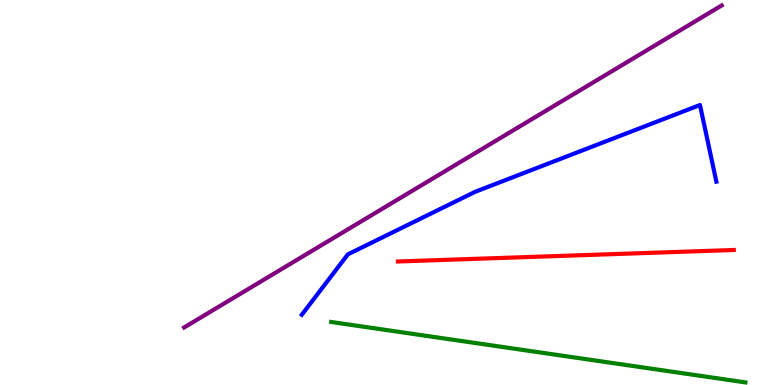[{'lines': ['blue', 'red'], 'intersections': []}, {'lines': ['green', 'red'], 'intersections': []}, {'lines': ['purple', 'red'], 'intersections': []}, {'lines': ['blue', 'green'], 'intersections': []}, {'lines': ['blue', 'purple'], 'intersections': []}, {'lines': ['green', 'purple'], 'intersections': []}]